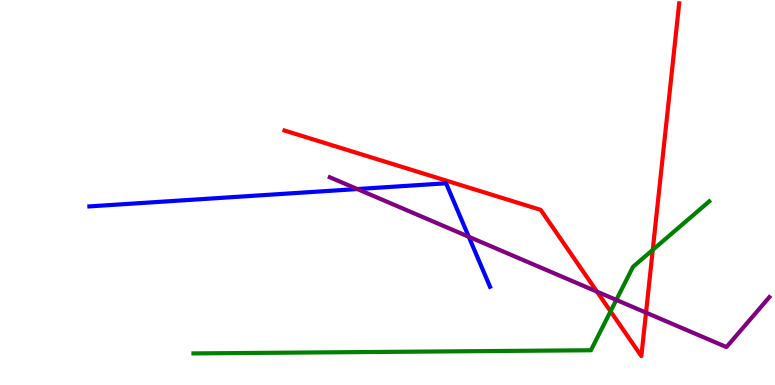[{'lines': ['blue', 'red'], 'intersections': []}, {'lines': ['green', 'red'], 'intersections': [{'x': 7.88, 'y': 1.91}, {'x': 8.42, 'y': 3.51}]}, {'lines': ['purple', 'red'], 'intersections': [{'x': 7.7, 'y': 2.42}, {'x': 8.34, 'y': 1.88}]}, {'lines': ['blue', 'green'], 'intersections': []}, {'lines': ['blue', 'purple'], 'intersections': [{'x': 4.61, 'y': 5.09}, {'x': 6.05, 'y': 3.85}]}, {'lines': ['green', 'purple'], 'intersections': [{'x': 7.95, 'y': 2.21}]}]